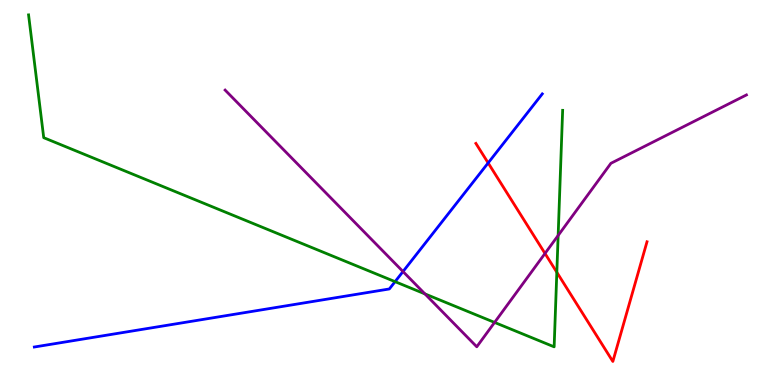[{'lines': ['blue', 'red'], 'intersections': [{'x': 6.3, 'y': 5.77}]}, {'lines': ['green', 'red'], 'intersections': [{'x': 7.18, 'y': 2.93}]}, {'lines': ['purple', 'red'], 'intersections': [{'x': 7.03, 'y': 3.42}]}, {'lines': ['blue', 'green'], 'intersections': [{'x': 5.1, 'y': 2.68}]}, {'lines': ['blue', 'purple'], 'intersections': [{'x': 5.2, 'y': 2.95}]}, {'lines': ['green', 'purple'], 'intersections': [{'x': 5.48, 'y': 2.37}, {'x': 6.38, 'y': 1.63}, {'x': 7.2, 'y': 3.88}]}]